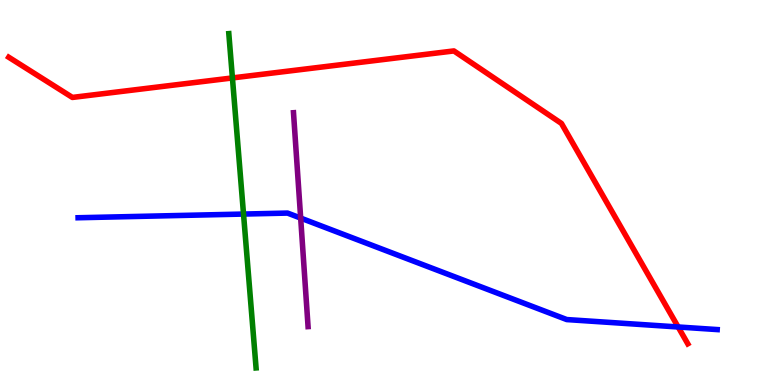[{'lines': ['blue', 'red'], 'intersections': [{'x': 8.75, 'y': 1.51}]}, {'lines': ['green', 'red'], 'intersections': [{'x': 3.0, 'y': 7.98}]}, {'lines': ['purple', 'red'], 'intersections': []}, {'lines': ['blue', 'green'], 'intersections': [{'x': 3.14, 'y': 4.44}]}, {'lines': ['blue', 'purple'], 'intersections': [{'x': 3.88, 'y': 4.34}]}, {'lines': ['green', 'purple'], 'intersections': []}]